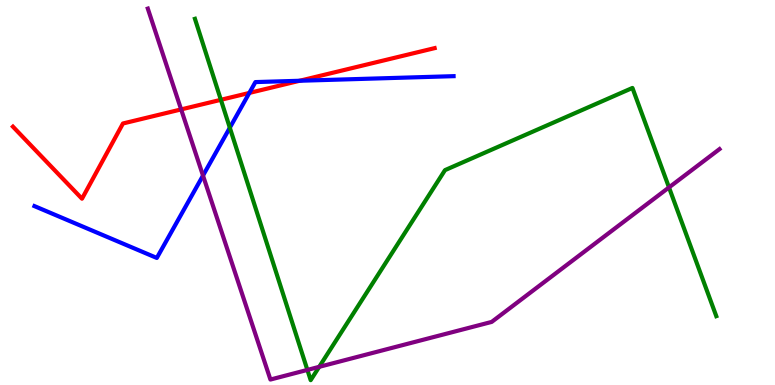[{'lines': ['blue', 'red'], 'intersections': [{'x': 3.22, 'y': 7.59}, {'x': 3.87, 'y': 7.9}]}, {'lines': ['green', 'red'], 'intersections': [{'x': 2.85, 'y': 7.41}]}, {'lines': ['purple', 'red'], 'intersections': [{'x': 2.34, 'y': 7.16}]}, {'lines': ['blue', 'green'], 'intersections': [{'x': 2.97, 'y': 6.68}]}, {'lines': ['blue', 'purple'], 'intersections': [{'x': 2.62, 'y': 5.44}]}, {'lines': ['green', 'purple'], 'intersections': [{'x': 3.97, 'y': 0.392}, {'x': 4.12, 'y': 0.472}, {'x': 8.63, 'y': 5.13}]}]